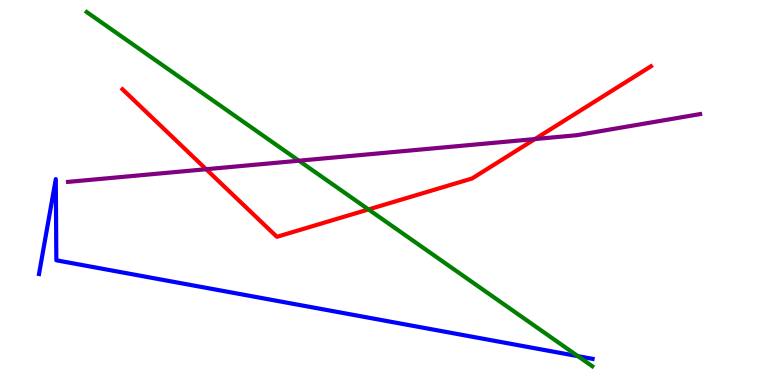[{'lines': ['blue', 'red'], 'intersections': []}, {'lines': ['green', 'red'], 'intersections': [{'x': 4.75, 'y': 4.56}]}, {'lines': ['purple', 'red'], 'intersections': [{'x': 2.66, 'y': 5.6}, {'x': 6.9, 'y': 6.39}]}, {'lines': ['blue', 'green'], 'intersections': [{'x': 7.46, 'y': 0.749}]}, {'lines': ['blue', 'purple'], 'intersections': []}, {'lines': ['green', 'purple'], 'intersections': [{'x': 3.86, 'y': 5.83}]}]